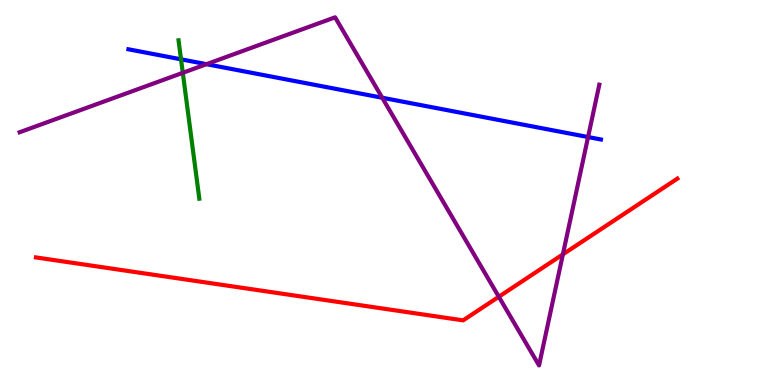[{'lines': ['blue', 'red'], 'intersections': []}, {'lines': ['green', 'red'], 'intersections': []}, {'lines': ['purple', 'red'], 'intersections': [{'x': 6.44, 'y': 2.29}, {'x': 7.26, 'y': 3.39}]}, {'lines': ['blue', 'green'], 'intersections': [{'x': 2.34, 'y': 8.46}]}, {'lines': ['blue', 'purple'], 'intersections': [{'x': 2.66, 'y': 8.33}, {'x': 4.93, 'y': 7.46}, {'x': 7.59, 'y': 6.44}]}, {'lines': ['green', 'purple'], 'intersections': [{'x': 2.36, 'y': 8.11}]}]